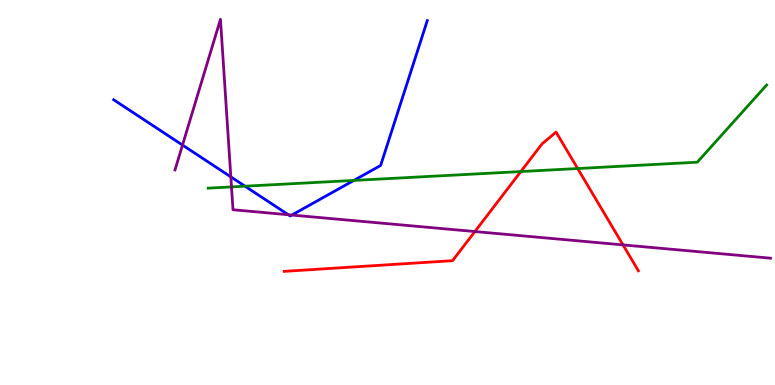[{'lines': ['blue', 'red'], 'intersections': []}, {'lines': ['green', 'red'], 'intersections': [{'x': 6.72, 'y': 5.54}, {'x': 7.45, 'y': 5.62}]}, {'lines': ['purple', 'red'], 'intersections': [{'x': 6.13, 'y': 3.99}, {'x': 8.04, 'y': 3.64}]}, {'lines': ['blue', 'green'], 'intersections': [{'x': 3.16, 'y': 5.16}, {'x': 4.57, 'y': 5.31}]}, {'lines': ['blue', 'purple'], 'intersections': [{'x': 2.35, 'y': 6.23}, {'x': 2.98, 'y': 5.41}, {'x': 3.72, 'y': 4.42}, {'x': 3.77, 'y': 4.41}]}, {'lines': ['green', 'purple'], 'intersections': [{'x': 2.99, 'y': 5.15}]}]